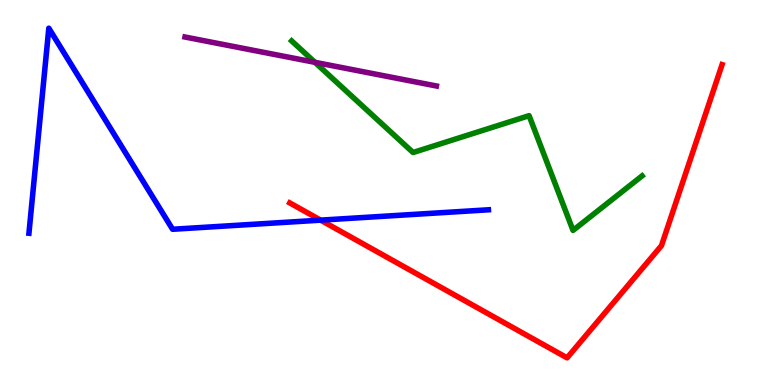[{'lines': ['blue', 'red'], 'intersections': [{'x': 4.14, 'y': 4.28}]}, {'lines': ['green', 'red'], 'intersections': []}, {'lines': ['purple', 'red'], 'intersections': []}, {'lines': ['blue', 'green'], 'intersections': []}, {'lines': ['blue', 'purple'], 'intersections': []}, {'lines': ['green', 'purple'], 'intersections': [{'x': 4.06, 'y': 8.38}]}]